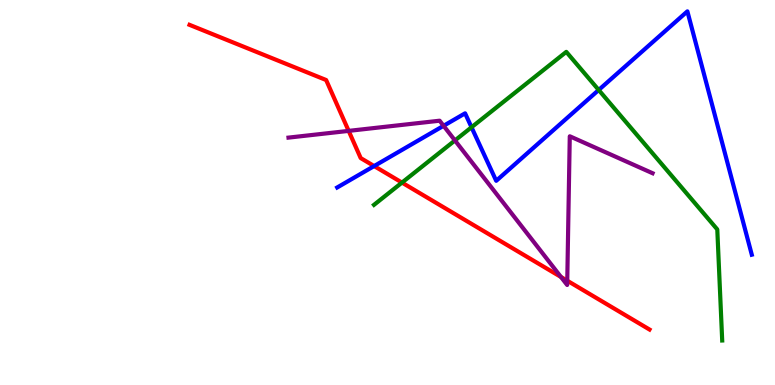[{'lines': ['blue', 'red'], 'intersections': [{'x': 4.83, 'y': 5.69}]}, {'lines': ['green', 'red'], 'intersections': [{'x': 5.19, 'y': 5.26}]}, {'lines': ['purple', 'red'], 'intersections': [{'x': 4.5, 'y': 6.6}, {'x': 7.24, 'y': 2.81}, {'x': 7.32, 'y': 2.71}]}, {'lines': ['blue', 'green'], 'intersections': [{'x': 6.08, 'y': 6.69}, {'x': 7.73, 'y': 7.66}]}, {'lines': ['blue', 'purple'], 'intersections': [{'x': 5.72, 'y': 6.73}]}, {'lines': ['green', 'purple'], 'intersections': [{'x': 5.87, 'y': 6.35}]}]